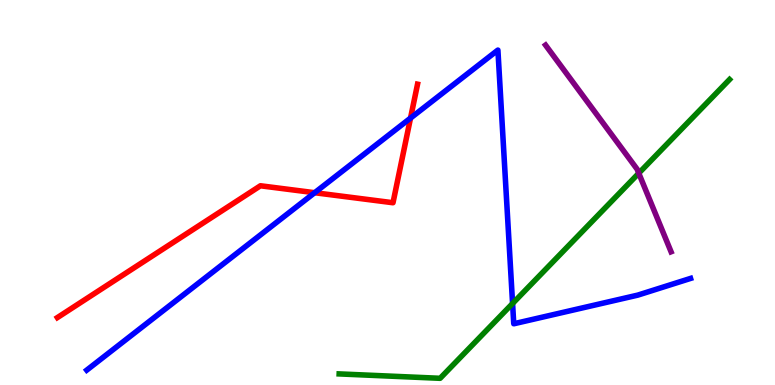[{'lines': ['blue', 'red'], 'intersections': [{'x': 4.06, 'y': 4.99}, {'x': 5.3, 'y': 6.93}]}, {'lines': ['green', 'red'], 'intersections': []}, {'lines': ['purple', 'red'], 'intersections': []}, {'lines': ['blue', 'green'], 'intersections': [{'x': 6.61, 'y': 2.12}]}, {'lines': ['blue', 'purple'], 'intersections': []}, {'lines': ['green', 'purple'], 'intersections': [{'x': 8.24, 'y': 5.5}]}]